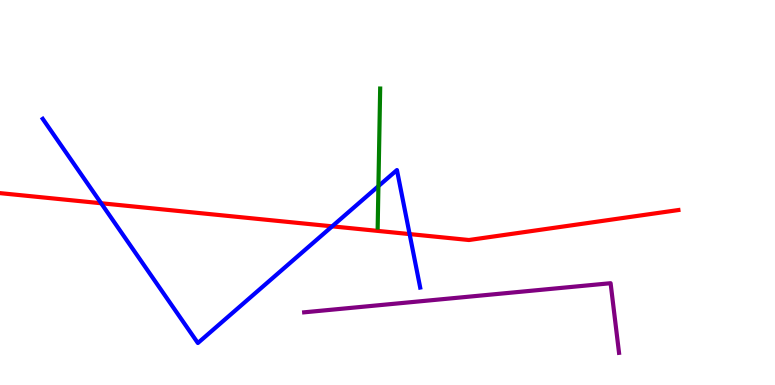[{'lines': ['blue', 'red'], 'intersections': [{'x': 1.31, 'y': 4.72}, {'x': 4.29, 'y': 4.12}, {'x': 5.29, 'y': 3.92}]}, {'lines': ['green', 'red'], 'intersections': []}, {'lines': ['purple', 'red'], 'intersections': []}, {'lines': ['blue', 'green'], 'intersections': [{'x': 4.88, 'y': 5.16}]}, {'lines': ['blue', 'purple'], 'intersections': []}, {'lines': ['green', 'purple'], 'intersections': []}]